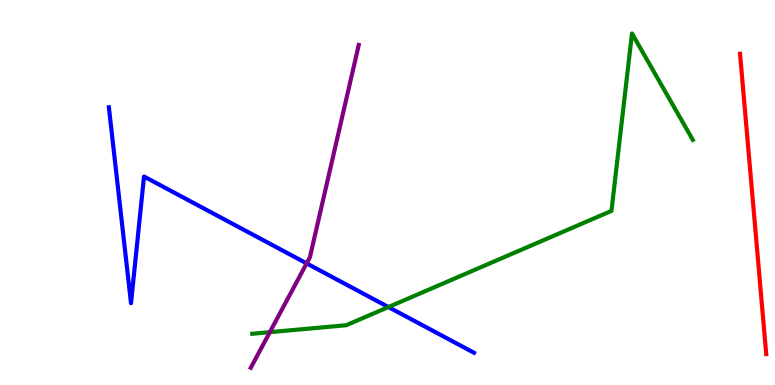[{'lines': ['blue', 'red'], 'intersections': []}, {'lines': ['green', 'red'], 'intersections': []}, {'lines': ['purple', 'red'], 'intersections': []}, {'lines': ['blue', 'green'], 'intersections': [{'x': 5.01, 'y': 2.02}]}, {'lines': ['blue', 'purple'], 'intersections': [{'x': 3.96, 'y': 3.16}]}, {'lines': ['green', 'purple'], 'intersections': [{'x': 3.48, 'y': 1.37}]}]